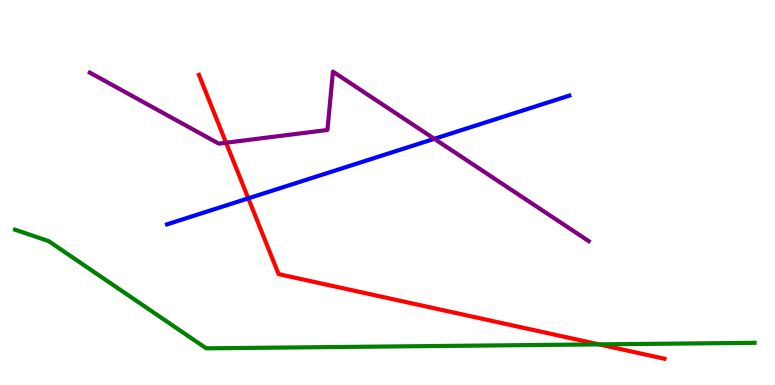[{'lines': ['blue', 'red'], 'intersections': [{'x': 3.2, 'y': 4.85}]}, {'lines': ['green', 'red'], 'intersections': [{'x': 7.73, 'y': 1.06}]}, {'lines': ['purple', 'red'], 'intersections': [{'x': 2.92, 'y': 6.29}]}, {'lines': ['blue', 'green'], 'intersections': []}, {'lines': ['blue', 'purple'], 'intersections': [{'x': 5.6, 'y': 6.39}]}, {'lines': ['green', 'purple'], 'intersections': []}]